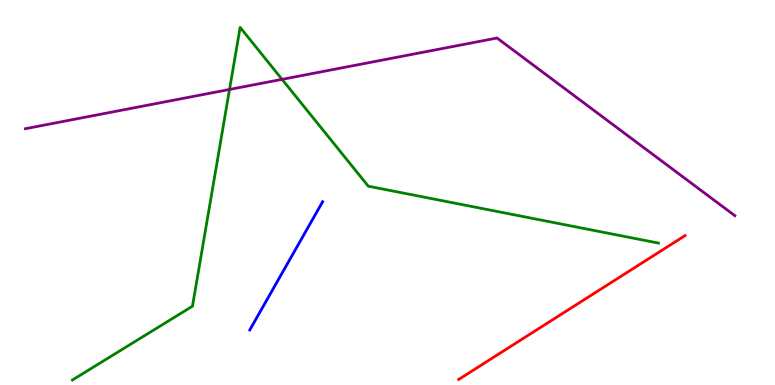[{'lines': ['blue', 'red'], 'intersections': []}, {'lines': ['green', 'red'], 'intersections': []}, {'lines': ['purple', 'red'], 'intersections': []}, {'lines': ['blue', 'green'], 'intersections': []}, {'lines': ['blue', 'purple'], 'intersections': []}, {'lines': ['green', 'purple'], 'intersections': [{'x': 2.96, 'y': 7.68}, {'x': 3.64, 'y': 7.94}]}]